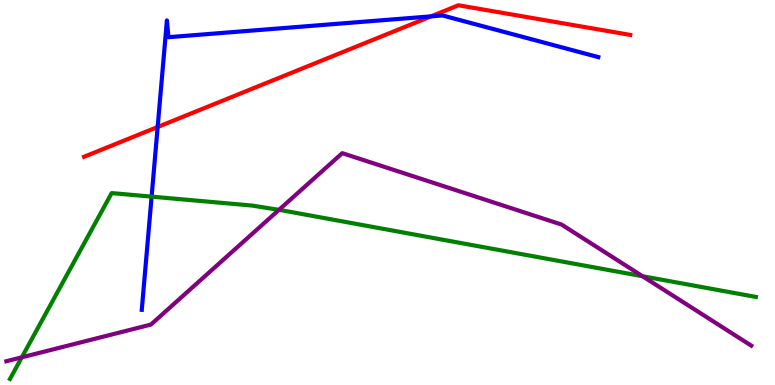[{'lines': ['blue', 'red'], 'intersections': [{'x': 2.03, 'y': 6.7}, {'x': 5.56, 'y': 9.57}]}, {'lines': ['green', 'red'], 'intersections': []}, {'lines': ['purple', 'red'], 'intersections': []}, {'lines': ['blue', 'green'], 'intersections': [{'x': 1.96, 'y': 4.89}]}, {'lines': ['blue', 'purple'], 'intersections': []}, {'lines': ['green', 'purple'], 'intersections': [{'x': 0.282, 'y': 0.719}, {'x': 3.6, 'y': 4.55}, {'x': 8.29, 'y': 2.83}]}]